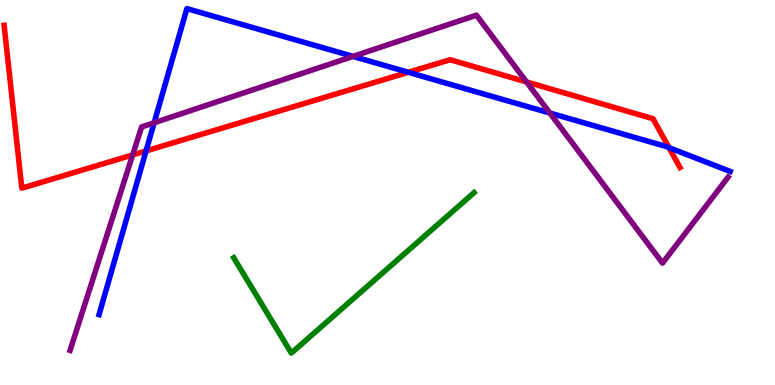[{'lines': ['blue', 'red'], 'intersections': [{'x': 1.88, 'y': 6.08}, {'x': 5.27, 'y': 8.12}, {'x': 8.63, 'y': 6.16}]}, {'lines': ['green', 'red'], 'intersections': []}, {'lines': ['purple', 'red'], 'intersections': [{'x': 1.71, 'y': 5.98}, {'x': 6.79, 'y': 7.87}]}, {'lines': ['blue', 'green'], 'intersections': []}, {'lines': ['blue', 'purple'], 'intersections': [{'x': 1.99, 'y': 6.81}, {'x': 4.55, 'y': 8.54}, {'x': 7.1, 'y': 7.06}]}, {'lines': ['green', 'purple'], 'intersections': []}]